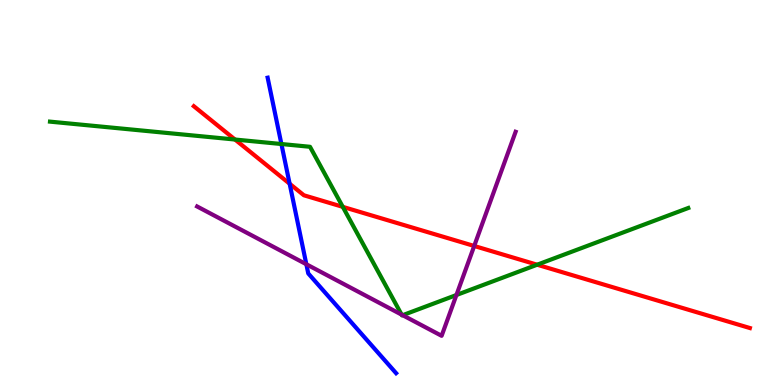[{'lines': ['blue', 'red'], 'intersections': [{'x': 3.74, 'y': 5.23}]}, {'lines': ['green', 'red'], 'intersections': [{'x': 3.03, 'y': 6.38}, {'x': 4.42, 'y': 4.63}, {'x': 6.93, 'y': 3.12}]}, {'lines': ['purple', 'red'], 'intersections': [{'x': 6.12, 'y': 3.61}]}, {'lines': ['blue', 'green'], 'intersections': [{'x': 3.63, 'y': 6.26}]}, {'lines': ['blue', 'purple'], 'intersections': [{'x': 3.95, 'y': 3.14}]}, {'lines': ['green', 'purple'], 'intersections': [{'x': 5.18, 'y': 1.83}, {'x': 5.2, 'y': 1.81}, {'x': 5.89, 'y': 2.34}]}]